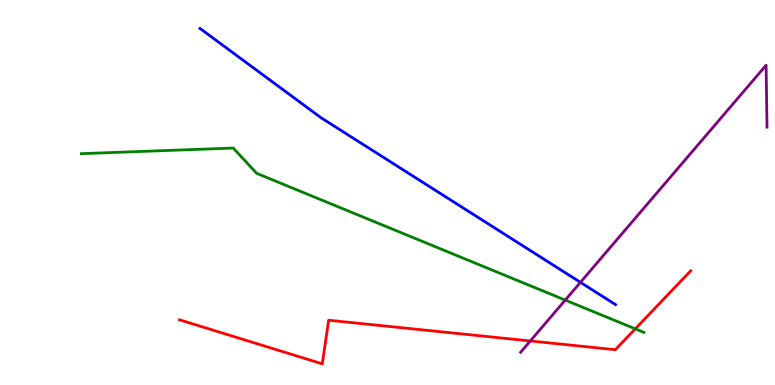[{'lines': ['blue', 'red'], 'intersections': []}, {'lines': ['green', 'red'], 'intersections': [{'x': 8.2, 'y': 1.46}]}, {'lines': ['purple', 'red'], 'intersections': [{'x': 6.84, 'y': 1.14}]}, {'lines': ['blue', 'green'], 'intersections': []}, {'lines': ['blue', 'purple'], 'intersections': [{'x': 7.49, 'y': 2.67}]}, {'lines': ['green', 'purple'], 'intersections': [{'x': 7.29, 'y': 2.21}]}]